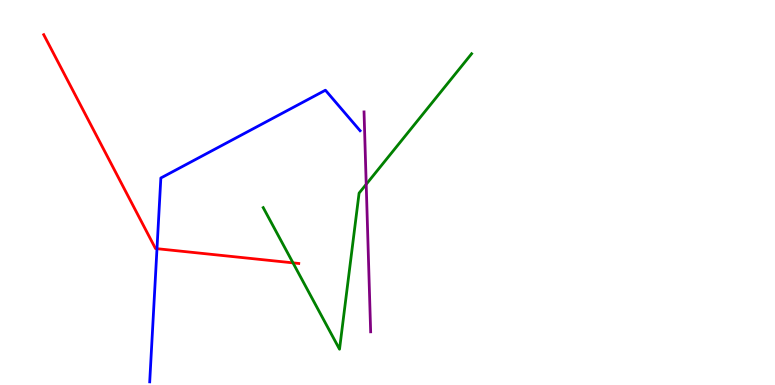[{'lines': ['blue', 'red'], 'intersections': [{'x': 2.03, 'y': 3.54}]}, {'lines': ['green', 'red'], 'intersections': [{'x': 3.78, 'y': 3.17}]}, {'lines': ['purple', 'red'], 'intersections': []}, {'lines': ['blue', 'green'], 'intersections': []}, {'lines': ['blue', 'purple'], 'intersections': []}, {'lines': ['green', 'purple'], 'intersections': [{'x': 4.73, 'y': 5.21}]}]